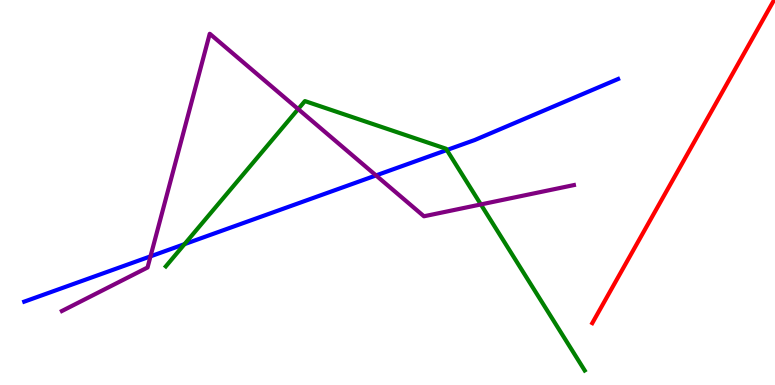[{'lines': ['blue', 'red'], 'intersections': []}, {'lines': ['green', 'red'], 'intersections': []}, {'lines': ['purple', 'red'], 'intersections': []}, {'lines': ['blue', 'green'], 'intersections': [{'x': 2.38, 'y': 3.66}, {'x': 5.77, 'y': 6.1}]}, {'lines': ['blue', 'purple'], 'intersections': [{'x': 1.94, 'y': 3.34}, {'x': 4.85, 'y': 5.44}]}, {'lines': ['green', 'purple'], 'intersections': [{'x': 3.85, 'y': 7.17}, {'x': 6.2, 'y': 4.69}]}]